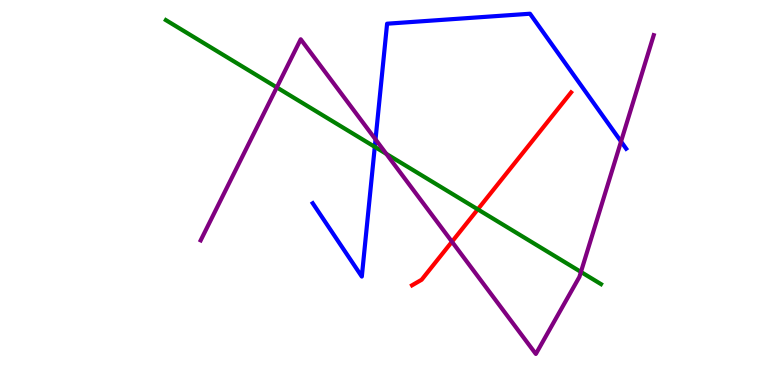[{'lines': ['blue', 'red'], 'intersections': []}, {'lines': ['green', 'red'], 'intersections': [{'x': 6.16, 'y': 4.56}]}, {'lines': ['purple', 'red'], 'intersections': [{'x': 5.83, 'y': 3.72}]}, {'lines': ['blue', 'green'], 'intersections': [{'x': 4.84, 'y': 6.19}]}, {'lines': ['blue', 'purple'], 'intersections': [{'x': 4.85, 'y': 6.38}, {'x': 8.01, 'y': 6.32}]}, {'lines': ['green', 'purple'], 'intersections': [{'x': 3.57, 'y': 7.73}, {'x': 4.98, 'y': 6.0}, {'x': 7.5, 'y': 2.94}]}]